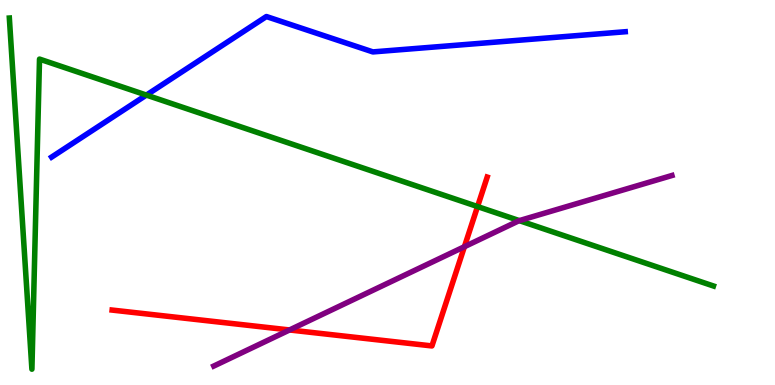[{'lines': ['blue', 'red'], 'intersections': []}, {'lines': ['green', 'red'], 'intersections': [{'x': 6.16, 'y': 4.63}]}, {'lines': ['purple', 'red'], 'intersections': [{'x': 3.74, 'y': 1.43}, {'x': 5.99, 'y': 3.59}]}, {'lines': ['blue', 'green'], 'intersections': [{'x': 1.89, 'y': 7.53}]}, {'lines': ['blue', 'purple'], 'intersections': []}, {'lines': ['green', 'purple'], 'intersections': [{'x': 6.7, 'y': 4.27}]}]